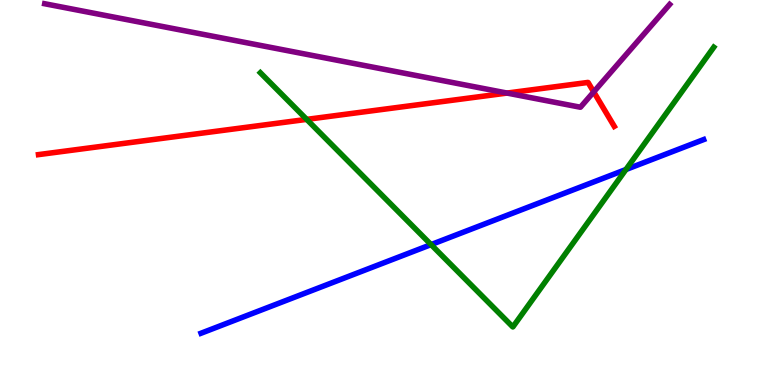[{'lines': ['blue', 'red'], 'intersections': []}, {'lines': ['green', 'red'], 'intersections': [{'x': 3.96, 'y': 6.9}]}, {'lines': ['purple', 'red'], 'intersections': [{'x': 6.54, 'y': 7.58}, {'x': 7.66, 'y': 7.61}]}, {'lines': ['blue', 'green'], 'intersections': [{'x': 5.56, 'y': 3.65}, {'x': 8.08, 'y': 5.6}]}, {'lines': ['blue', 'purple'], 'intersections': []}, {'lines': ['green', 'purple'], 'intersections': []}]